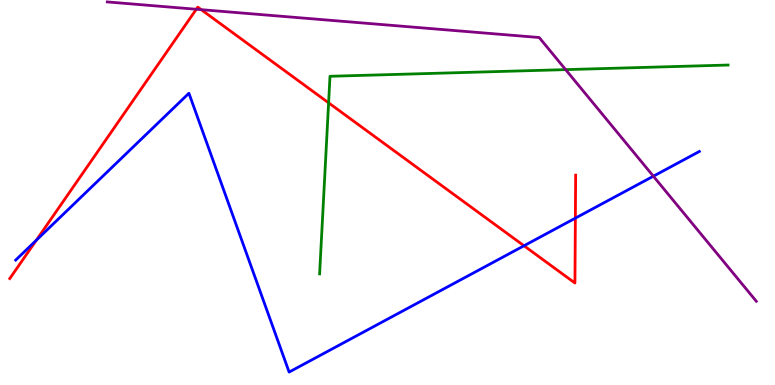[{'lines': ['blue', 'red'], 'intersections': [{'x': 0.469, 'y': 3.76}, {'x': 6.76, 'y': 3.62}, {'x': 7.42, 'y': 4.33}]}, {'lines': ['green', 'red'], 'intersections': [{'x': 4.24, 'y': 7.33}]}, {'lines': ['purple', 'red'], 'intersections': [{'x': 2.53, 'y': 9.76}, {'x': 2.6, 'y': 9.75}]}, {'lines': ['blue', 'green'], 'intersections': []}, {'lines': ['blue', 'purple'], 'intersections': [{'x': 8.43, 'y': 5.42}]}, {'lines': ['green', 'purple'], 'intersections': [{'x': 7.3, 'y': 8.19}]}]